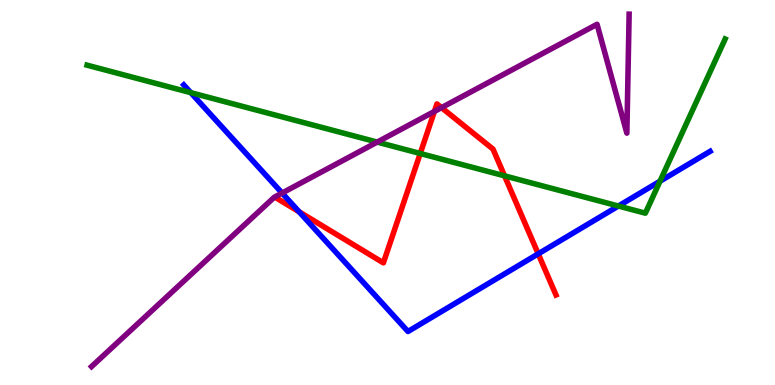[{'lines': ['blue', 'red'], 'intersections': [{'x': 3.86, 'y': 4.5}, {'x': 6.94, 'y': 3.41}]}, {'lines': ['green', 'red'], 'intersections': [{'x': 5.42, 'y': 6.01}, {'x': 6.51, 'y': 5.43}]}, {'lines': ['purple', 'red'], 'intersections': [{'x': 5.61, 'y': 7.11}, {'x': 5.7, 'y': 7.2}]}, {'lines': ['blue', 'green'], 'intersections': [{'x': 2.46, 'y': 7.59}, {'x': 7.98, 'y': 4.65}, {'x': 8.52, 'y': 5.29}]}, {'lines': ['blue', 'purple'], 'intersections': [{'x': 3.64, 'y': 4.99}]}, {'lines': ['green', 'purple'], 'intersections': [{'x': 4.87, 'y': 6.31}]}]